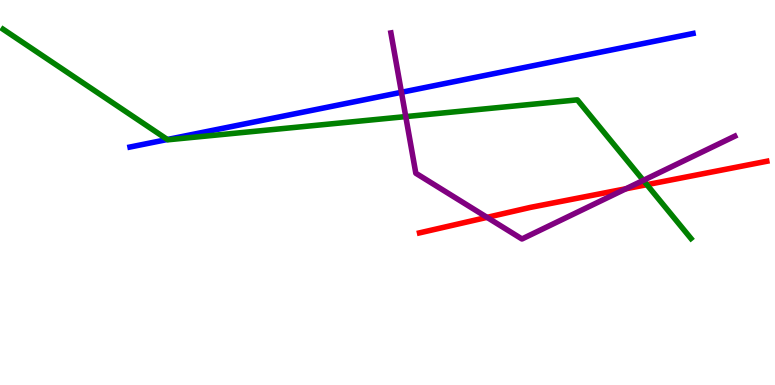[{'lines': ['blue', 'red'], 'intersections': []}, {'lines': ['green', 'red'], 'intersections': [{'x': 8.35, 'y': 5.2}]}, {'lines': ['purple', 'red'], 'intersections': [{'x': 6.28, 'y': 4.35}, {'x': 8.08, 'y': 5.1}]}, {'lines': ['blue', 'green'], 'intersections': [{'x': 2.16, 'y': 6.38}]}, {'lines': ['blue', 'purple'], 'intersections': [{'x': 5.18, 'y': 7.6}]}, {'lines': ['green', 'purple'], 'intersections': [{'x': 5.24, 'y': 6.97}, {'x': 8.3, 'y': 5.32}]}]